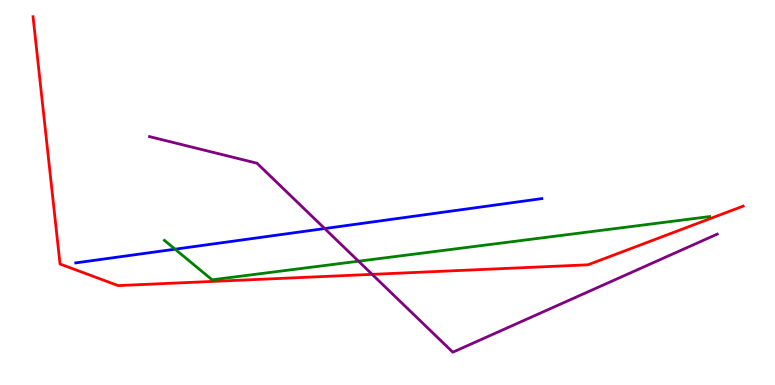[{'lines': ['blue', 'red'], 'intersections': []}, {'lines': ['green', 'red'], 'intersections': []}, {'lines': ['purple', 'red'], 'intersections': [{'x': 4.8, 'y': 2.87}]}, {'lines': ['blue', 'green'], 'intersections': [{'x': 2.26, 'y': 3.53}]}, {'lines': ['blue', 'purple'], 'intersections': [{'x': 4.19, 'y': 4.06}]}, {'lines': ['green', 'purple'], 'intersections': [{'x': 4.63, 'y': 3.22}]}]